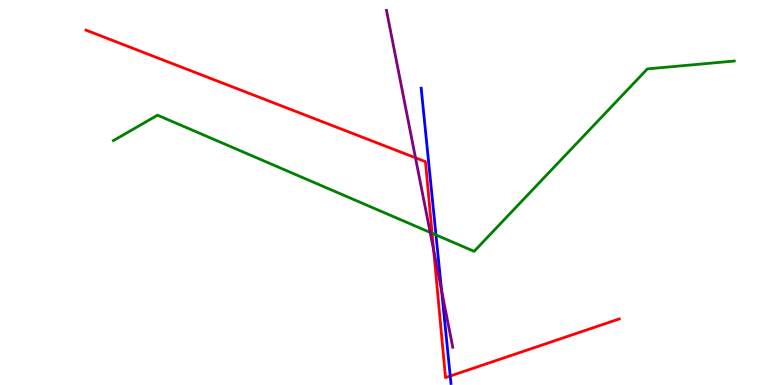[{'lines': ['blue', 'red'], 'intersections': [{'x': 5.81, 'y': 0.233}]}, {'lines': ['green', 'red'], 'intersections': [{'x': 5.58, 'y': 3.94}]}, {'lines': ['purple', 'red'], 'intersections': [{'x': 5.36, 'y': 5.9}, {'x': 5.6, 'y': 3.5}]}, {'lines': ['blue', 'green'], 'intersections': [{'x': 5.63, 'y': 3.9}]}, {'lines': ['blue', 'purple'], 'intersections': [{'x': 5.7, 'y': 2.46}]}, {'lines': ['green', 'purple'], 'intersections': [{'x': 5.55, 'y': 3.96}]}]